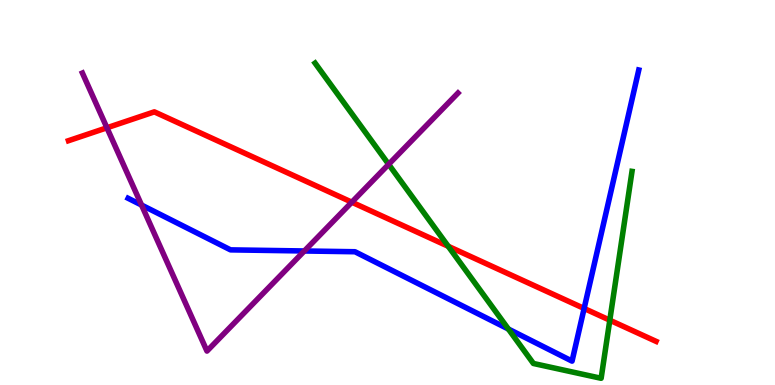[{'lines': ['blue', 'red'], 'intersections': [{'x': 7.54, 'y': 1.99}]}, {'lines': ['green', 'red'], 'intersections': [{'x': 5.78, 'y': 3.6}, {'x': 7.87, 'y': 1.68}]}, {'lines': ['purple', 'red'], 'intersections': [{'x': 1.38, 'y': 6.68}, {'x': 4.54, 'y': 4.75}]}, {'lines': ['blue', 'green'], 'intersections': [{'x': 6.56, 'y': 1.45}]}, {'lines': ['blue', 'purple'], 'intersections': [{'x': 1.83, 'y': 4.67}, {'x': 3.93, 'y': 3.48}]}, {'lines': ['green', 'purple'], 'intersections': [{'x': 5.01, 'y': 5.73}]}]